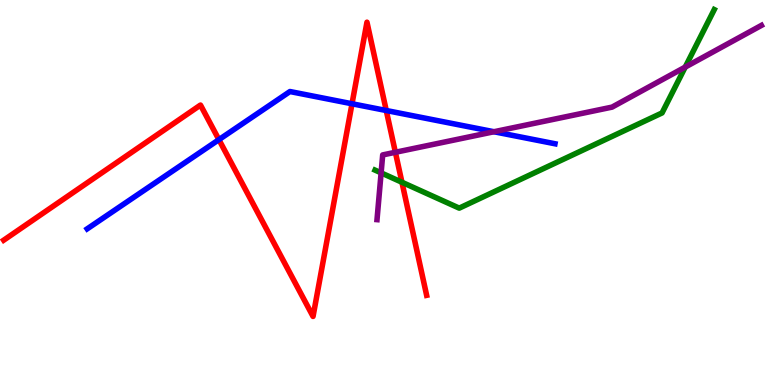[{'lines': ['blue', 'red'], 'intersections': [{'x': 2.82, 'y': 6.37}, {'x': 4.54, 'y': 7.3}, {'x': 4.98, 'y': 7.13}]}, {'lines': ['green', 'red'], 'intersections': [{'x': 5.19, 'y': 5.27}]}, {'lines': ['purple', 'red'], 'intersections': [{'x': 5.1, 'y': 6.04}]}, {'lines': ['blue', 'green'], 'intersections': []}, {'lines': ['blue', 'purple'], 'intersections': [{'x': 6.37, 'y': 6.58}]}, {'lines': ['green', 'purple'], 'intersections': [{'x': 4.92, 'y': 5.51}, {'x': 8.84, 'y': 8.26}]}]